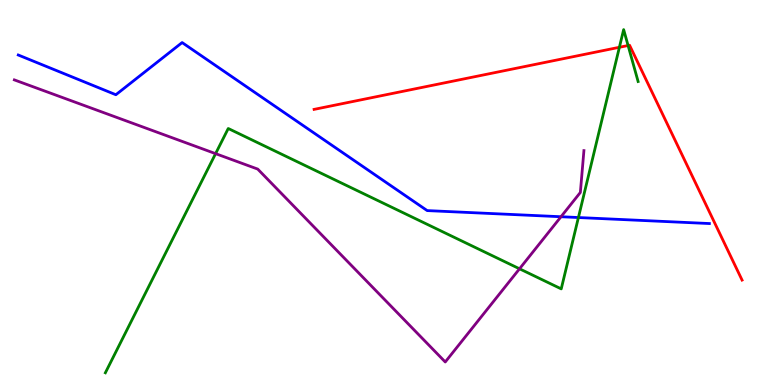[{'lines': ['blue', 'red'], 'intersections': []}, {'lines': ['green', 'red'], 'intersections': [{'x': 7.99, 'y': 8.77}, {'x': 8.1, 'y': 8.82}]}, {'lines': ['purple', 'red'], 'intersections': []}, {'lines': ['blue', 'green'], 'intersections': [{'x': 7.46, 'y': 4.35}]}, {'lines': ['blue', 'purple'], 'intersections': [{'x': 7.24, 'y': 4.37}]}, {'lines': ['green', 'purple'], 'intersections': [{'x': 2.78, 'y': 6.01}, {'x': 6.7, 'y': 3.02}]}]